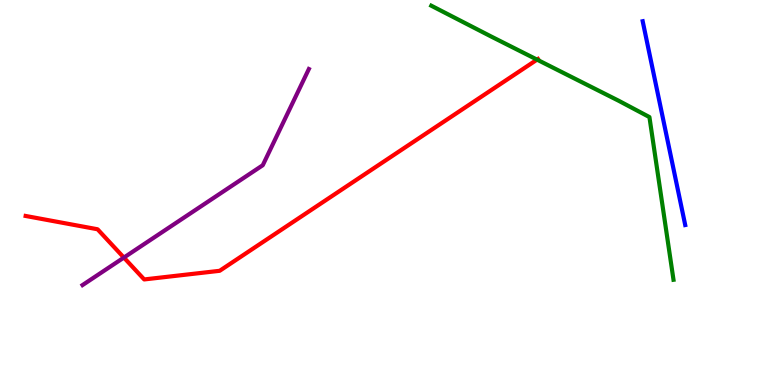[{'lines': ['blue', 'red'], 'intersections': []}, {'lines': ['green', 'red'], 'intersections': [{'x': 6.93, 'y': 8.45}]}, {'lines': ['purple', 'red'], 'intersections': [{'x': 1.6, 'y': 3.31}]}, {'lines': ['blue', 'green'], 'intersections': []}, {'lines': ['blue', 'purple'], 'intersections': []}, {'lines': ['green', 'purple'], 'intersections': []}]